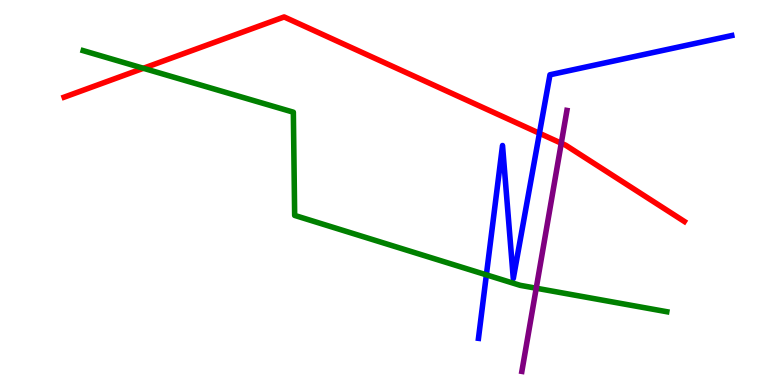[{'lines': ['blue', 'red'], 'intersections': [{'x': 6.96, 'y': 6.54}]}, {'lines': ['green', 'red'], 'intersections': [{'x': 1.85, 'y': 8.23}]}, {'lines': ['purple', 'red'], 'intersections': [{'x': 7.24, 'y': 6.28}]}, {'lines': ['blue', 'green'], 'intersections': [{'x': 6.28, 'y': 2.86}]}, {'lines': ['blue', 'purple'], 'intersections': []}, {'lines': ['green', 'purple'], 'intersections': [{'x': 6.92, 'y': 2.51}]}]